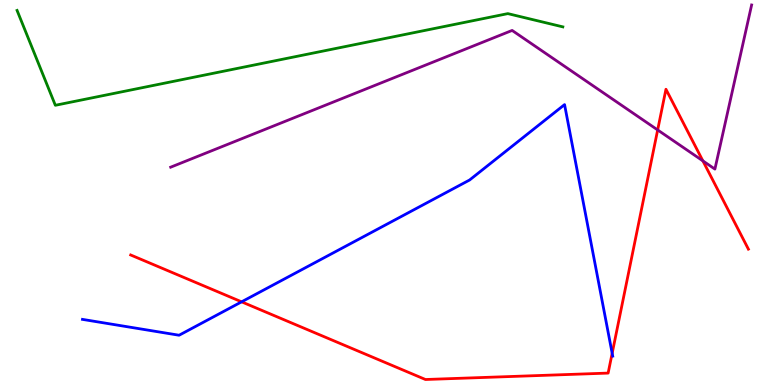[{'lines': ['blue', 'red'], 'intersections': [{'x': 3.12, 'y': 2.16}, {'x': 7.9, 'y': 0.824}]}, {'lines': ['green', 'red'], 'intersections': []}, {'lines': ['purple', 'red'], 'intersections': [{'x': 8.49, 'y': 6.62}, {'x': 9.07, 'y': 5.82}]}, {'lines': ['blue', 'green'], 'intersections': []}, {'lines': ['blue', 'purple'], 'intersections': []}, {'lines': ['green', 'purple'], 'intersections': []}]